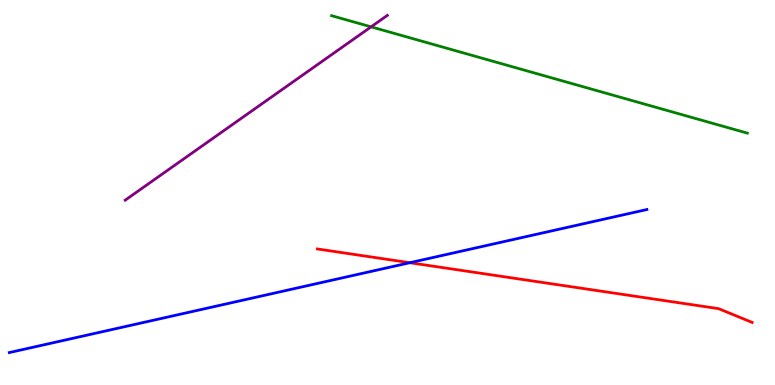[{'lines': ['blue', 'red'], 'intersections': [{'x': 5.29, 'y': 3.18}]}, {'lines': ['green', 'red'], 'intersections': []}, {'lines': ['purple', 'red'], 'intersections': []}, {'lines': ['blue', 'green'], 'intersections': []}, {'lines': ['blue', 'purple'], 'intersections': []}, {'lines': ['green', 'purple'], 'intersections': [{'x': 4.79, 'y': 9.3}]}]